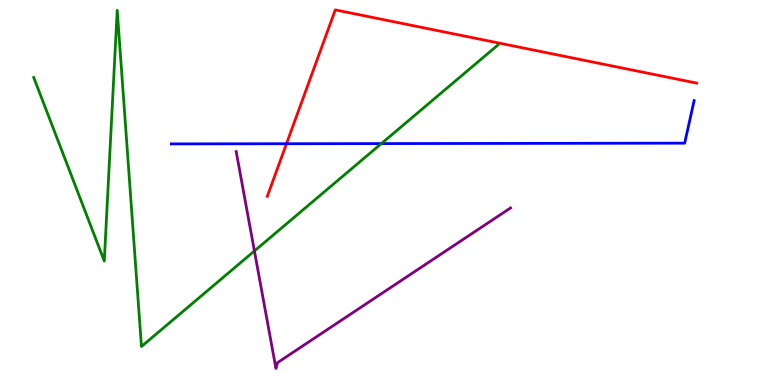[{'lines': ['blue', 'red'], 'intersections': [{'x': 3.7, 'y': 6.27}]}, {'lines': ['green', 'red'], 'intersections': []}, {'lines': ['purple', 'red'], 'intersections': []}, {'lines': ['blue', 'green'], 'intersections': [{'x': 4.92, 'y': 6.27}]}, {'lines': ['blue', 'purple'], 'intersections': []}, {'lines': ['green', 'purple'], 'intersections': [{'x': 3.28, 'y': 3.48}]}]